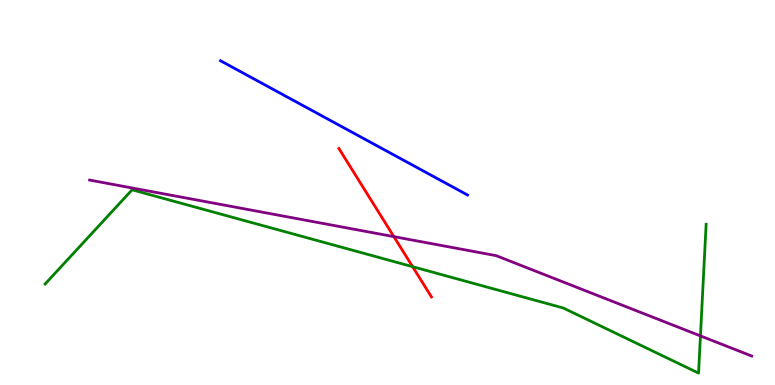[{'lines': ['blue', 'red'], 'intersections': []}, {'lines': ['green', 'red'], 'intersections': [{'x': 5.32, 'y': 3.07}]}, {'lines': ['purple', 'red'], 'intersections': [{'x': 5.08, 'y': 3.85}]}, {'lines': ['blue', 'green'], 'intersections': []}, {'lines': ['blue', 'purple'], 'intersections': []}, {'lines': ['green', 'purple'], 'intersections': [{'x': 9.04, 'y': 1.28}]}]